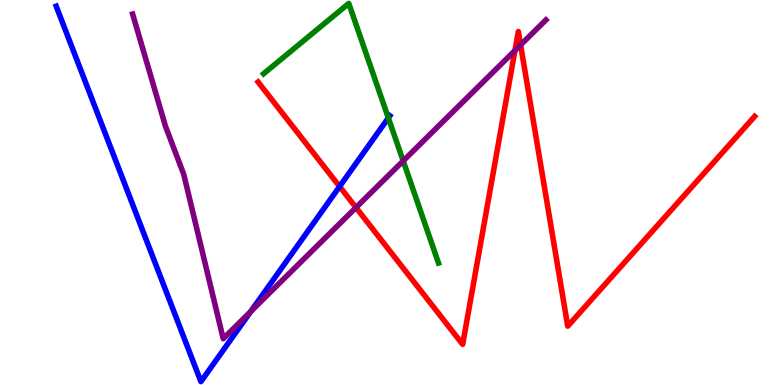[{'lines': ['blue', 'red'], 'intersections': [{'x': 4.38, 'y': 5.16}]}, {'lines': ['green', 'red'], 'intersections': []}, {'lines': ['purple', 'red'], 'intersections': [{'x': 4.59, 'y': 4.61}, {'x': 6.64, 'y': 8.69}, {'x': 6.72, 'y': 8.83}]}, {'lines': ['blue', 'green'], 'intersections': [{'x': 5.01, 'y': 6.94}]}, {'lines': ['blue', 'purple'], 'intersections': [{'x': 3.24, 'y': 1.91}]}, {'lines': ['green', 'purple'], 'intersections': [{'x': 5.2, 'y': 5.82}]}]